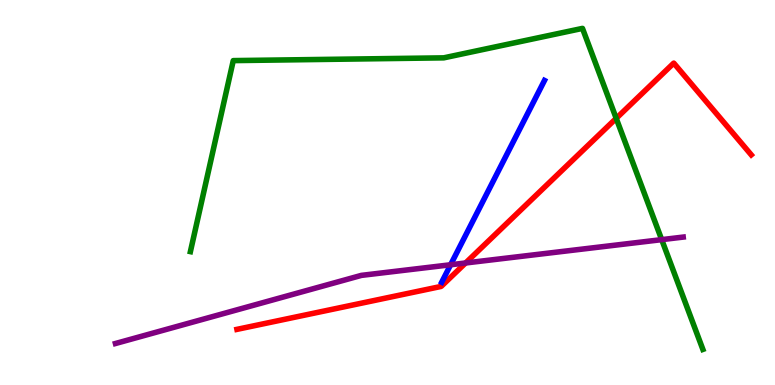[{'lines': ['blue', 'red'], 'intersections': []}, {'lines': ['green', 'red'], 'intersections': [{'x': 7.95, 'y': 6.93}]}, {'lines': ['purple', 'red'], 'intersections': [{'x': 6.01, 'y': 3.17}]}, {'lines': ['blue', 'green'], 'intersections': []}, {'lines': ['blue', 'purple'], 'intersections': [{'x': 5.81, 'y': 3.12}]}, {'lines': ['green', 'purple'], 'intersections': [{'x': 8.54, 'y': 3.78}]}]